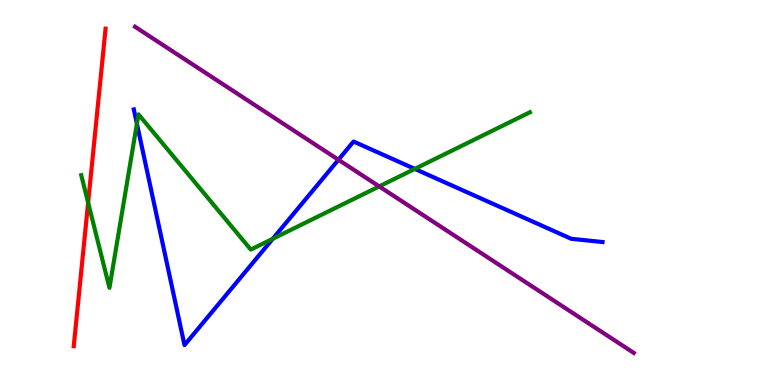[{'lines': ['blue', 'red'], 'intersections': []}, {'lines': ['green', 'red'], 'intersections': [{'x': 1.14, 'y': 4.74}]}, {'lines': ['purple', 'red'], 'intersections': []}, {'lines': ['blue', 'green'], 'intersections': [{'x': 1.77, 'y': 6.79}, {'x': 3.52, 'y': 3.8}, {'x': 5.35, 'y': 5.61}]}, {'lines': ['blue', 'purple'], 'intersections': [{'x': 4.37, 'y': 5.85}]}, {'lines': ['green', 'purple'], 'intersections': [{'x': 4.89, 'y': 5.16}]}]